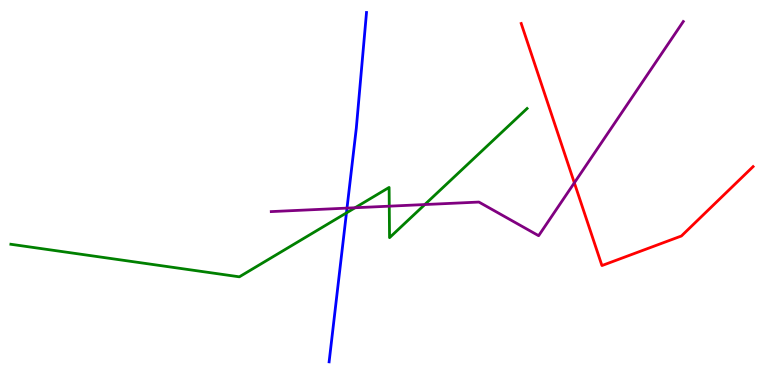[{'lines': ['blue', 'red'], 'intersections': []}, {'lines': ['green', 'red'], 'intersections': []}, {'lines': ['purple', 'red'], 'intersections': [{'x': 7.41, 'y': 5.25}]}, {'lines': ['blue', 'green'], 'intersections': [{'x': 4.47, 'y': 4.47}]}, {'lines': ['blue', 'purple'], 'intersections': [{'x': 4.48, 'y': 4.59}]}, {'lines': ['green', 'purple'], 'intersections': [{'x': 4.58, 'y': 4.6}, {'x': 5.02, 'y': 4.64}, {'x': 5.48, 'y': 4.69}]}]